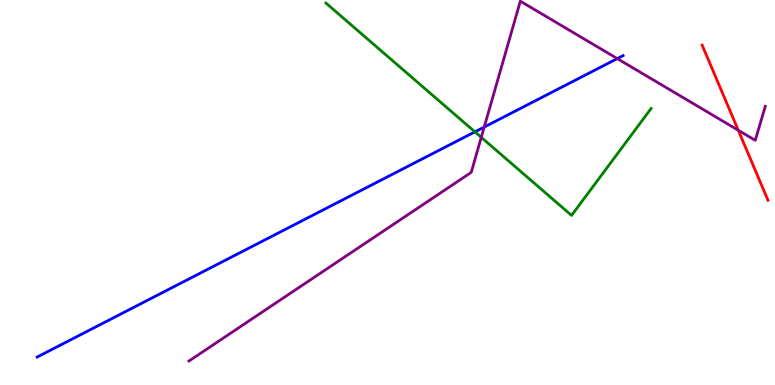[{'lines': ['blue', 'red'], 'intersections': []}, {'lines': ['green', 'red'], 'intersections': []}, {'lines': ['purple', 'red'], 'intersections': [{'x': 9.53, 'y': 6.62}]}, {'lines': ['blue', 'green'], 'intersections': [{'x': 6.13, 'y': 6.58}]}, {'lines': ['blue', 'purple'], 'intersections': [{'x': 6.25, 'y': 6.7}, {'x': 7.96, 'y': 8.48}]}, {'lines': ['green', 'purple'], 'intersections': [{'x': 6.21, 'y': 6.43}]}]